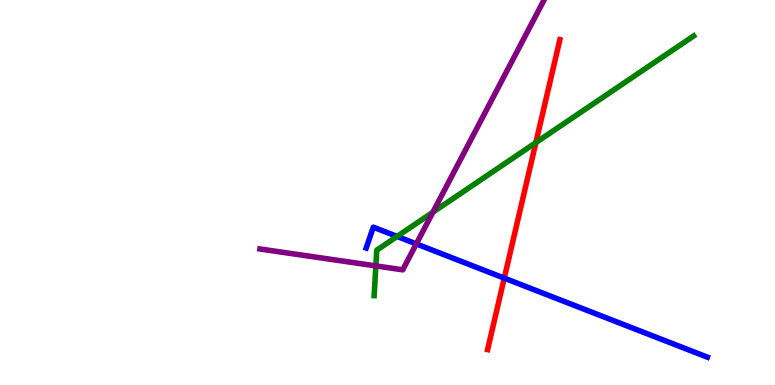[{'lines': ['blue', 'red'], 'intersections': [{'x': 6.51, 'y': 2.78}]}, {'lines': ['green', 'red'], 'intersections': [{'x': 6.91, 'y': 6.3}]}, {'lines': ['purple', 'red'], 'intersections': []}, {'lines': ['blue', 'green'], 'intersections': [{'x': 5.12, 'y': 3.86}]}, {'lines': ['blue', 'purple'], 'intersections': [{'x': 5.37, 'y': 3.67}]}, {'lines': ['green', 'purple'], 'intersections': [{'x': 4.85, 'y': 3.09}, {'x': 5.59, 'y': 4.49}]}]